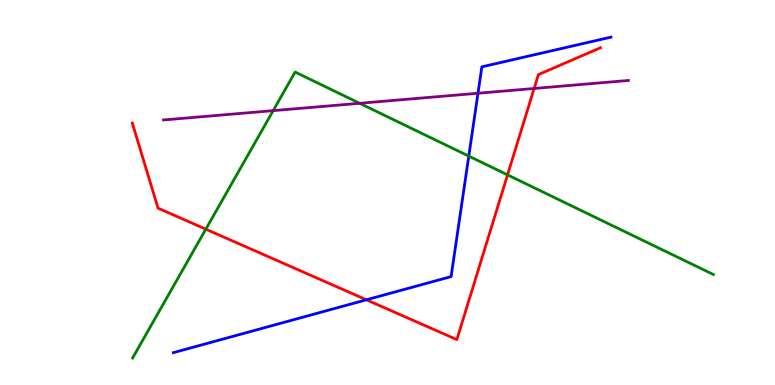[{'lines': ['blue', 'red'], 'intersections': [{'x': 4.73, 'y': 2.21}]}, {'lines': ['green', 'red'], 'intersections': [{'x': 2.66, 'y': 4.05}, {'x': 6.55, 'y': 5.46}]}, {'lines': ['purple', 'red'], 'intersections': [{'x': 6.89, 'y': 7.7}]}, {'lines': ['blue', 'green'], 'intersections': [{'x': 6.05, 'y': 5.95}]}, {'lines': ['blue', 'purple'], 'intersections': [{'x': 6.17, 'y': 7.58}]}, {'lines': ['green', 'purple'], 'intersections': [{'x': 3.52, 'y': 7.13}, {'x': 4.64, 'y': 7.32}]}]